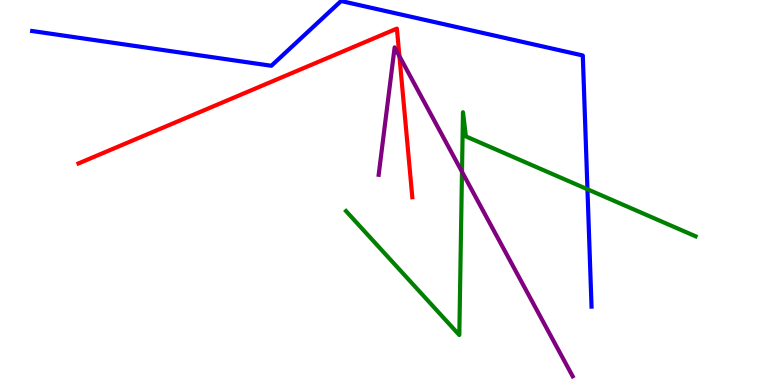[{'lines': ['blue', 'red'], 'intersections': []}, {'lines': ['green', 'red'], 'intersections': []}, {'lines': ['purple', 'red'], 'intersections': [{'x': 5.15, 'y': 8.54}]}, {'lines': ['blue', 'green'], 'intersections': [{'x': 7.58, 'y': 5.08}]}, {'lines': ['blue', 'purple'], 'intersections': []}, {'lines': ['green', 'purple'], 'intersections': [{'x': 5.96, 'y': 5.54}]}]